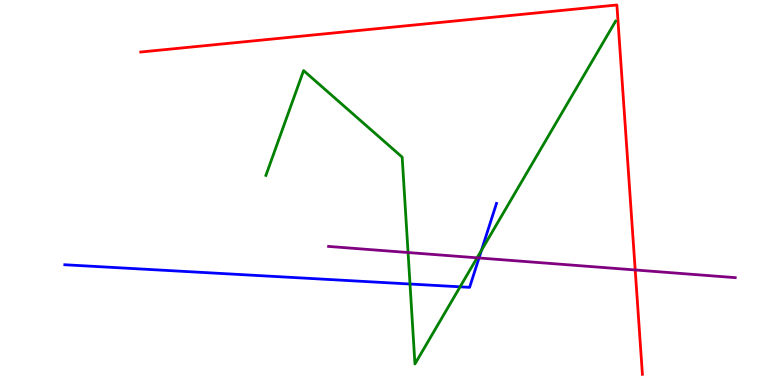[{'lines': ['blue', 'red'], 'intersections': []}, {'lines': ['green', 'red'], 'intersections': []}, {'lines': ['purple', 'red'], 'intersections': [{'x': 8.2, 'y': 2.99}]}, {'lines': ['blue', 'green'], 'intersections': [{'x': 5.29, 'y': 2.62}, {'x': 5.94, 'y': 2.55}, {'x': 6.21, 'y': 3.5}]}, {'lines': ['blue', 'purple'], 'intersections': [{'x': 6.18, 'y': 3.3}]}, {'lines': ['green', 'purple'], 'intersections': [{'x': 5.27, 'y': 3.44}, {'x': 6.16, 'y': 3.3}]}]